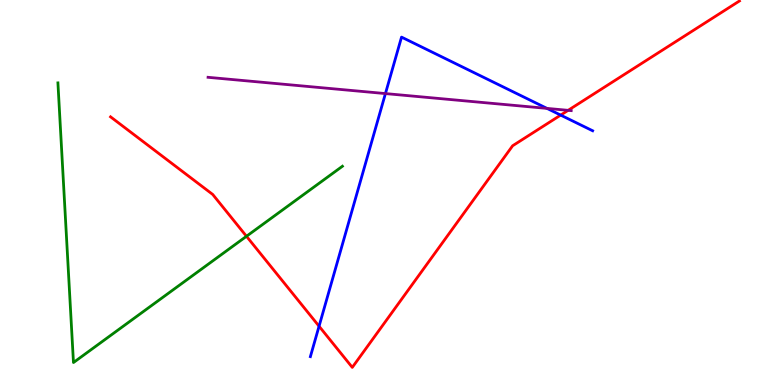[{'lines': ['blue', 'red'], 'intersections': [{'x': 4.12, 'y': 1.53}, {'x': 7.23, 'y': 7.01}]}, {'lines': ['green', 'red'], 'intersections': [{'x': 3.18, 'y': 3.86}]}, {'lines': ['purple', 'red'], 'intersections': [{'x': 7.33, 'y': 7.13}]}, {'lines': ['blue', 'green'], 'intersections': []}, {'lines': ['blue', 'purple'], 'intersections': [{'x': 4.97, 'y': 7.57}, {'x': 7.06, 'y': 7.18}]}, {'lines': ['green', 'purple'], 'intersections': []}]